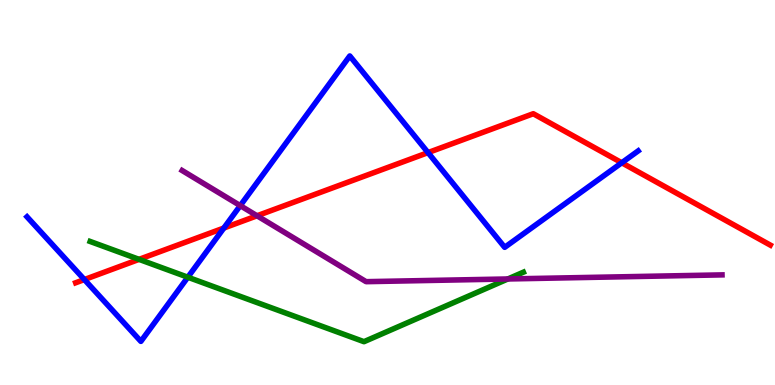[{'lines': ['blue', 'red'], 'intersections': [{'x': 1.09, 'y': 2.74}, {'x': 2.89, 'y': 4.08}, {'x': 5.52, 'y': 6.04}, {'x': 8.02, 'y': 5.77}]}, {'lines': ['green', 'red'], 'intersections': [{'x': 1.79, 'y': 3.26}]}, {'lines': ['purple', 'red'], 'intersections': [{'x': 3.32, 'y': 4.4}]}, {'lines': ['blue', 'green'], 'intersections': [{'x': 2.42, 'y': 2.8}]}, {'lines': ['blue', 'purple'], 'intersections': [{'x': 3.1, 'y': 4.66}]}, {'lines': ['green', 'purple'], 'intersections': [{'x': 6.55, 'y': 2.75}]}]